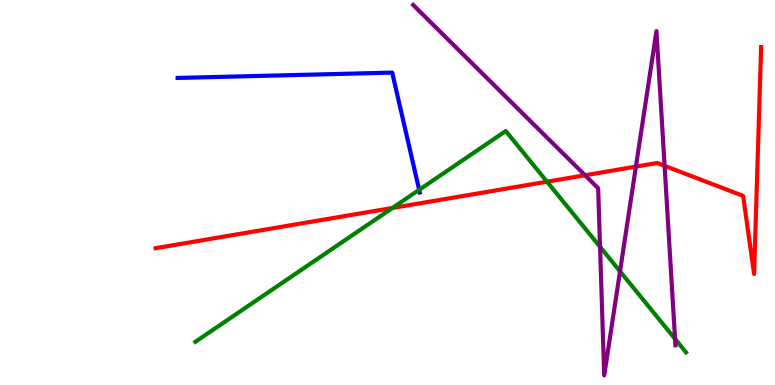[{'lines': ['blue', 'red'], 'intersections': []}, {'lines': ['green', 'red'], 'intersections': [{'x': 5.06, 'y': 4.6}, {'x': 7.06, 'y': 5.28}]}, {'lines': ['purple', 'red'], 'intersections': [{'x': 7.55, 'y': 5.45}, {'x': 8.21, 'y': 5.67}, {'x': 8.58, 'y': 5.69}]}, {'lines': ['blue', 'green'], 'intersections': [{'x': 5.41, 'y': 5.07}]}, {'lines': ['blue', 'purple'], 'intersections': []}, {'lines': ['green', 'purple'], 'intersections': [{'x': 7.74, 'y': 3.59}, {'x': 8.0, 'y': 2.95}, {'x': 8.71, 'y': 1.2}]}]